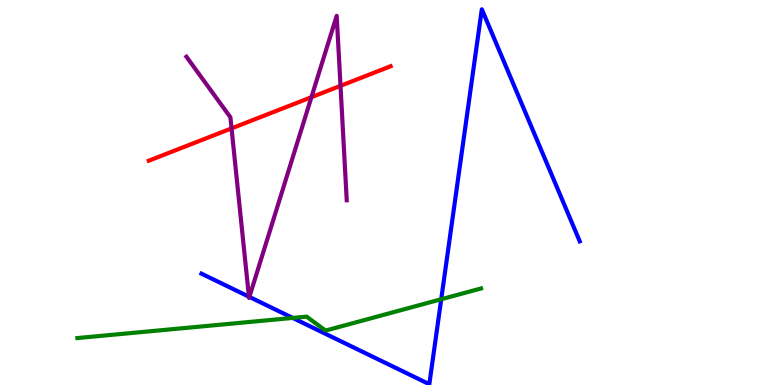[{'lines': ['blue', 'red'], 'intersections': []}, {'lines': ['green', 'red'], 'intersections': []}, {'lines': ['purple', 'red'], 'intersections': [{'x': 2.99, 'y': 6.67}, {'x': 4.02, 'y': 7.48}, {'x': 4.39, 'y': 7.77}]}, {'lines': ['blue', 'green'], 'intersections': [{'x': 3.78, 'y': 1.74}, {'x': 5.69, 'y': 2.23}]}, {'lines': ['blue', 'purple'], 'intersections': [{'x': 3.21, 'y': 2.29}, {'x': 3.22, 'y': 2.29}]}, {'lines': ['green', 'purple'], 'intersections': []}]